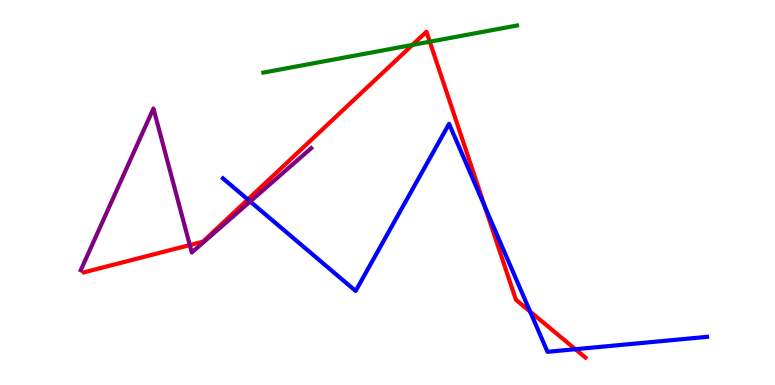[{'lines': ['blue', 'red'], 'intersections': [{'x': 3.2, 'y': 4.82}, {'x': 6.26, 'y': 4.63}, {'x': 6.84, 'y': 1.91}, {'x': 7.42, 'y': 0.93}]}, {'lines': ['green', 'red'], 'intersections': [{'x': 5.32, 'y': 8.83}, {'x': 5.55, 'y': 8.92}]}, {'lines': ['purple', 'red'], 'intersections': [{'x': 2.45, 'y': 3.63}]}, {'lines': ['blue', 'green'], 'intersections': []}, {'lines': ['blue', 'purple'], 'intersections': [{'x': 3.23, 'y': 4.77}]}, {'lines': ['green', 'purple'], 'intersections': []}]